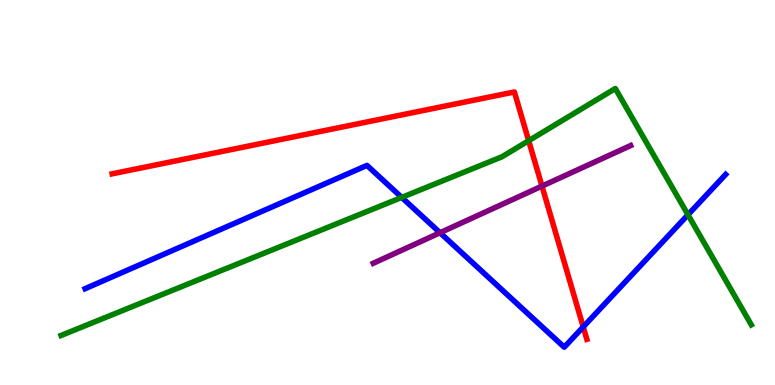[{'lines': ['blue', 'red'], 'intersections': [{'x': 7.53, 'y': 1.51}]}, {'lines': ['green', 'red'], 'intersections': [{'x': 6.82, 'y': 6.35}]}, {'lines': ['purple', 'red'], 'intersections': [{'x': 6.99, 'y': 5.17}]}, {'lines': ['blue', 'green'], 'intersections': [{'x': 5.18, 'y': 4.87}, {'x': 8.88, 'y': 4.42}]}, {'lines': ['blue', 'purple'], 'intersections': [{'x': 5.68, 'y': 3.96}]}, {'lines': ['green', 'purple'], 'intersections': []}]